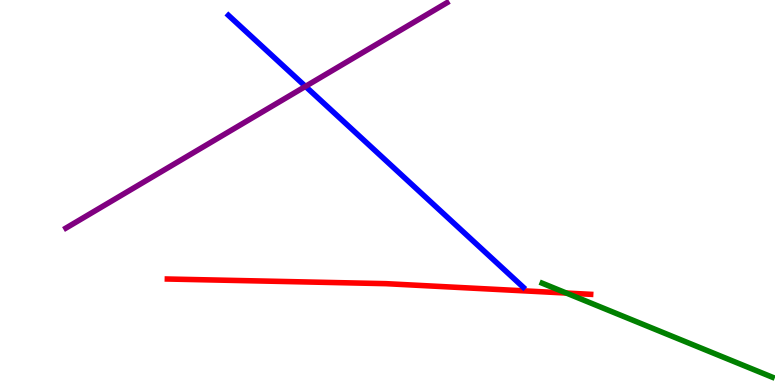[{'lines': ['blue', 'red'], 'intersections': []}, {'lines': ['green', 'red'], 'intersections': [{'x': 7.31, 'y': 2.39}]}, {'lines': ['purple', 'red'], 'intersections': []}, {'lines': ['blue', 'green'], 'intersections': []}, {'lines': ['blue', 'purple'], 'intersections': [{'x': 3.94, 'y': 7.76}]}, {'lines': ['green', 'purple'], 'intersections': []}]